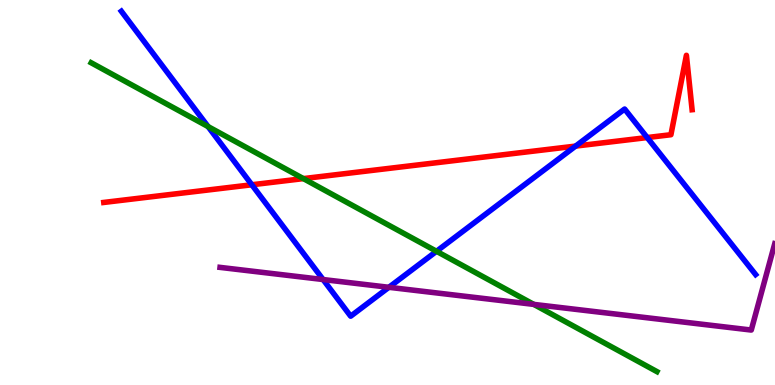[{'lines': ['blue', 'red'], 'intersections': [{'x': 3.25, 'y': 5.2}, {'x': 7.43, 'y': 6.21}, {'x': 8.35, 'y': 6.43}]}, {'lines': ['green', 'red'], 'intersections': [{'x': 3.91, 'y': 5.36}]}, {'lines': ['purple', 'red'], 'intersections': []}, {'lines': ['blue', 'green'], 'intersections': [{'x': 2.68, 'y': 6.71}, {'x': 5.63, 'y': 3.47}]}, {'lines': ['blue', 'purple'], 'intersections': [{'x': 4.17, 'y': 2.74}, {'x': 5.02, 'y': 2.54}]}, {'lines': ['green', 'purple'], 'intersections': [{'x': 6.89, 'y': 2.09}]}]